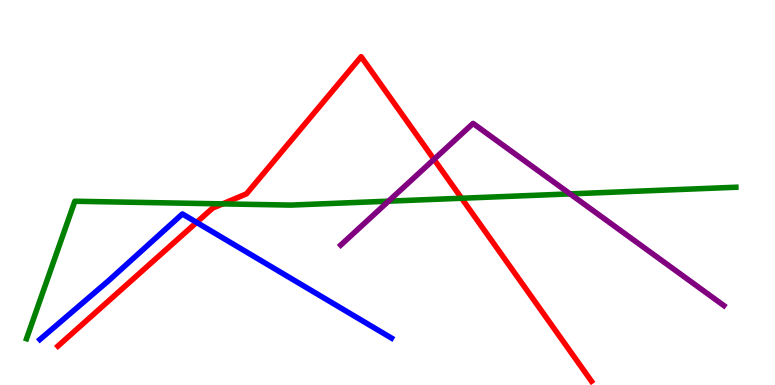[{'lines': ['blue', 'red'], 'intersections': [{'x': 2.54, 'y': 4.22}]}, {'lines': ['green', 'red'], 'intersections': [{'x': 2.87, 'y': 4.7}, {'x': 5.96, 'y': 4.85}]}, {'lines': ['purple', 'red'], 'intersections': [{'x': 5.6, 'y': 5.86}]}, {'lines': ['blue', 'green'], 'intersections': []}, {'lines': ['blue', 'purple'], 'intersections': []}, {'lines': ['green', 'purple'], 'intersections': [{'x': 5.01, 'y': 4.77}, {'x': 7.36, 'y': 4.96}]}]